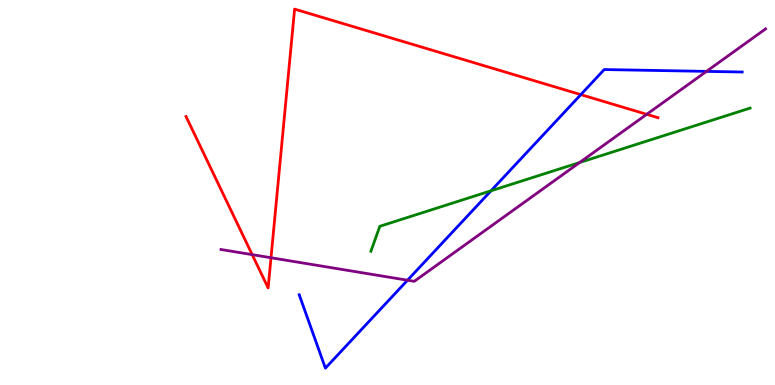[{'lines': ['blue', 'red'], 'intersections': [{'x': 7.49, 'y': 7.54}]}, {'lines': ['green', 'red'], 'intersections': []}, {'lines': ['purple', 'red'], 'intersections': [{'x': 3.25, 'y': 3.39}, {'x': 3.5, 'y': 3.31}, {'x': 8.34, 'y': 7.03}]}, {'lines': ['blue', 'green'], 'intersections': [{'x': 6.34, 'y': 5.04}]}, {'lines': ['blue', 'purple'], 'intersections': [{'x': 5.26, 'y': 2.72}, {'x': 9.12, 'y': 8.15}]}, {'lines': ['green', 'purple'], 'intersections': [{'x': 7.48, 'y': 5.78}]}]